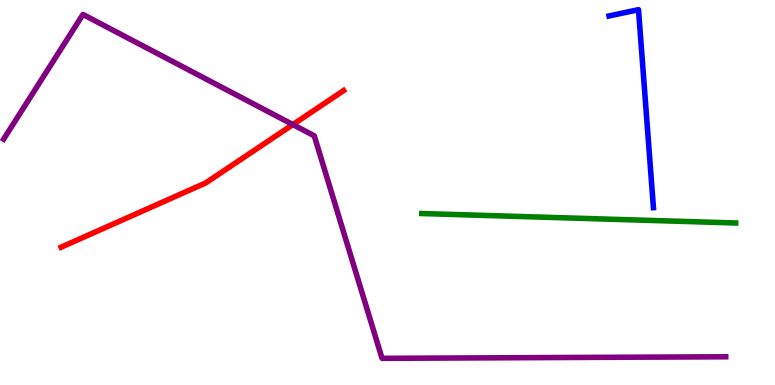[{'lines': ['blue', 'red'], 'intersections': []}, {'lines': ['green', 'red'], 'intersections': []}, {'lines': ['purple', 'red'], 'intersections': [{'x': 3.78, 'y': 6.76}]}, {'lines': ['blue', 'green'], 'intersections': []}, {'lines': ['blue', 'purple'], 'intersections': []}, {'lines': ['green', 'purple'], 'intersections': []}]